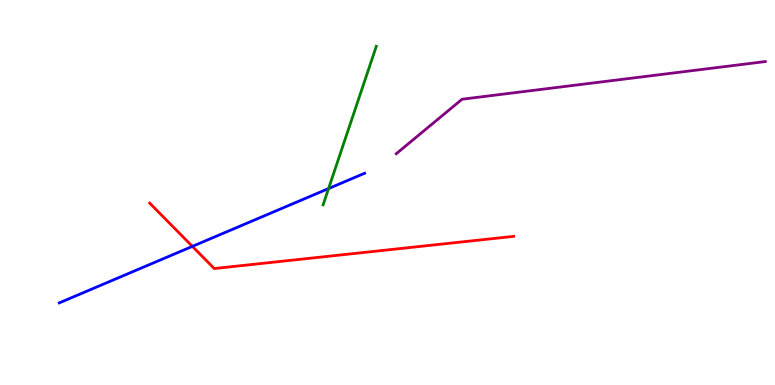[{'lines': ['blue', 'red'], 'intersections': [{'x': 2.48, 'y': 3.6}]}, {'lines': ['green', 'red'], 'intersections': []}, {'lines': ['purple', 'red'], 'intersections': []}, {'lines': ['blue', 'green'], 'intersections': [{'x': 4.24, 'y': 5.1}]}, {'lines': ['blue', 'purple'], 'intersections': []}, {'lines': ['green', 'purple'], 'intersections': []}]